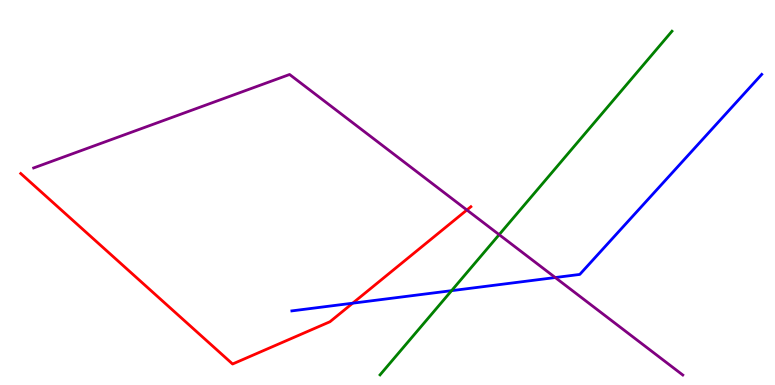[{'lines': ['blue', 'red'], 'intersections': [{'x': 4.55, 'y': 2.13}]}, {'lines': ['green', 'red'], 'intersections': []}, {'lines': ['purple', 'red'], 'intersections': [{'x': 6.02, 'y': 4.55}]}, {'lines': ['blue', 'green'], 'intersections': [{'x': 5.83, 'y': 2.45}]}, {'lines': ['blue', 'purple'], 'intersections': [{'x': 7.16, 'y': 2.79}]}, {'lines': ['green', 'purple'], 'intersections': [{'x': 6.44, 'y': 3.91}]}]